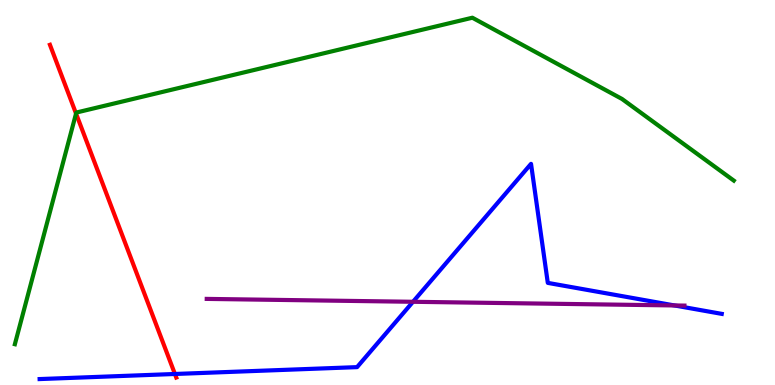[{'lines': ['blue', 'red'], 'intersections': [{'x': 2.26, 'y': 0.286}]}, {'lines': ['green', 'red'], 'intersections': [{'x': 0.981, 'y': 7.05}]}, {'lines': ['purple', 'red'], 'intersections': []}, {'lines': ['blue', 'green'], 'intersections': []}, {'lines': ['blue', 'purple'], 'intersections': [{'x': 5.33, 'y': 2.16}, {'x': 8.7, 'y': 2.07}]}, {'lines': ['green', 'purple'], 'intersections': []}]